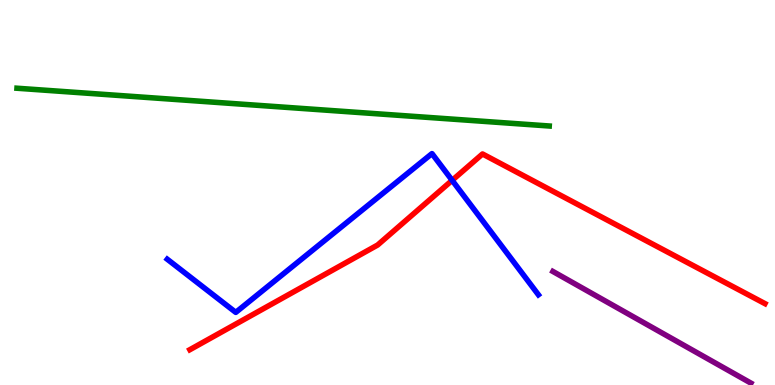[{'lines': ['blue', 'red'], 'intersections': [{'x': 5.83, 'y': 5.32}]}, {'lines': ['green', 'red'], 'intersections': []}, {'lines': ['purple', 'red'], 'intersections': []}, {'lines': ['blue', 'green'], 'intersections': []}, {'lines': ['blue', 'purple'], 'intersections': []}, {'lines': ['green', 'purple'], 'intersections': []}]